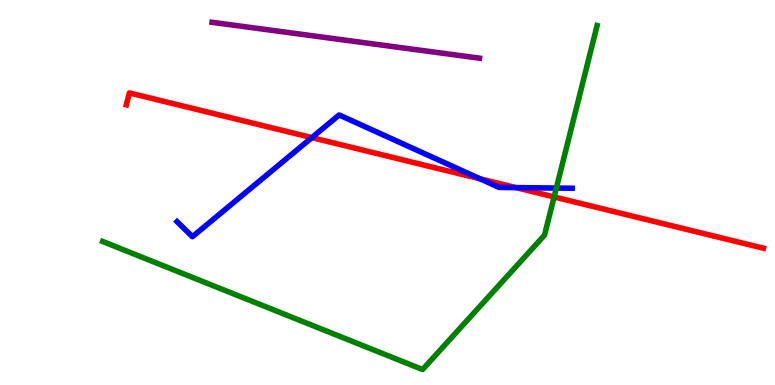[{'lines': ['blue', 'red'], 'intersections': [{'x': 4.02, 'y': 6.43}, {'x': 6.2, 'y': 5.35}, {'x': 6.66, 'y': 5.13}]}, {'lines': ['green', 'red'], 'intersections': [{'x': 7.15, 'y': 4.88}]}, {'lines': ['purple', 'red'], 'intersections': []}, {'lines': ['blue', 'green'], 'intersections': [{'x': 7.18, 'y': 5.12}]}, {'lines': ['blue', 'purple'], 'intersections': []}, {'lines': ['green', 'purple'], 'intersections': []}]